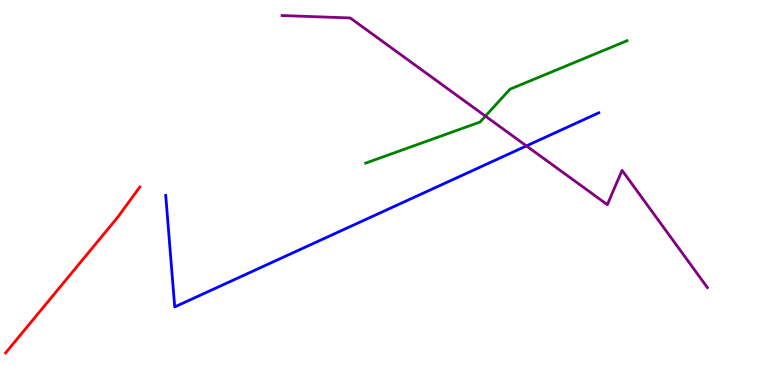[{'lines': ['blue', 'red'], 'intersections': []}, {'lines': ['green', 'red'], 'intersections': []}, {'lines': ['purple', 'red'], 'intersections': []}, {'lines': ['blue', 'green'], 'intersections': []}, {'lines': ['blue', 'purple'], 'intersections': [{'x': 6.79, 'y': 6.21}]}, {'lines': ['green', 'purple'], 'intersections': [{'x': 6.26, 'y': 6.98}]}]